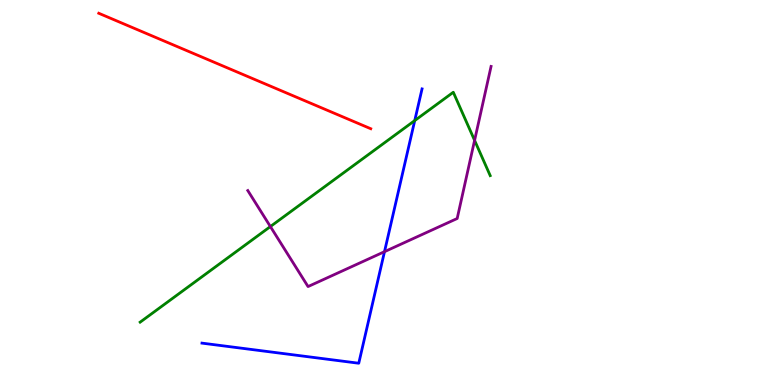[{'lines': ['blue', 'red'], 'intersections': []}, {'lines': ['green', 'red'], 'intersections': []}, {'lines': ['purple', 'red'], 'intersections': []}, {'lines': ['blue', 'green'], 'intersections': [{'x': 5.35, 'y': 6.87}]}, {'lines': ['blue', 'purple'], 'intersections': [{'x': 4.96, 'y': 3.46}]}, {'lines': ['green', 'purple'], 'intersections': [{'x': 3.49, 'y': 4.12}, {'x': 6.12, 'y': 6.35}]}]